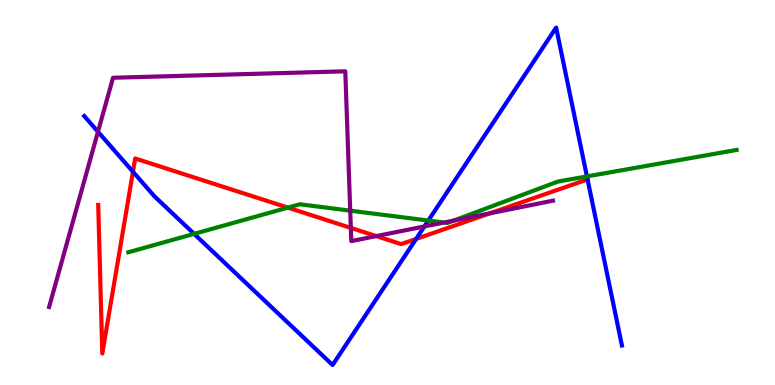[{'lines': ['blue', 'red'], 'intersections': [{'x': 1.72, 'y': 5.54}, {'x': 5.37, 'y': 3.79}, {'x': 7.58, 'y': 5.34}]}, {'lines': ['green', 'red'], 'intersections': [{'x': 3.71, 'y': 4.61}]}, {'lines': ['purple', 'red'], 'intersections': [{'x': 4.53, 'y': 4.08}, {'x': 4.86, 'y': 3.87}, {'x': 6.32, 'y': 4.46}]}, {'lines': ['blue', 'green'], 'intersections': [{'x': 2.5, 'y': 3.93}, {'x': 5.53, 'y': 4.27}, {'x': 7.57, 'y': 5.42}]}, {'lines': ['blue', 'purple'], 'intersections': [{'x': 1.26, 'y': 6.58}, {'x': 5.48, 'y': 4.12}]}, {'lines': ['green', 'purple'], 'intersections': [{'x': 4.52, 'y': 4.53}, {'x': 5.73, 'y': 4.22}, {'x': 5.85, 'y': 4.27}]}]